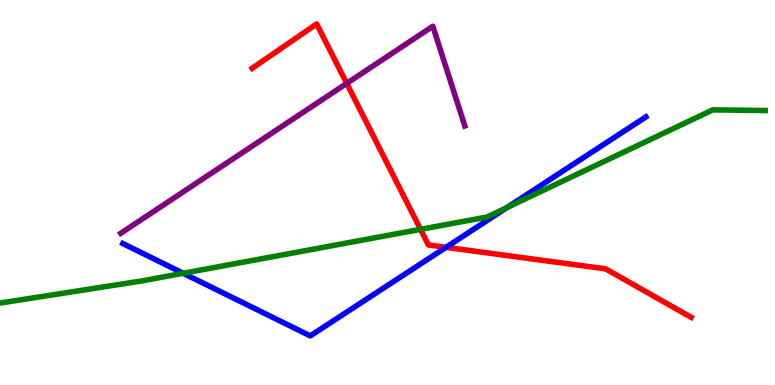[{'lines': ['blue', 'red'], 'intersections': [{'x': 5.76, 'y': 3.58}]}, {'lines': ['green', 'red'], 'intersections': [{'x': 5.43, 'y': 4.04}]}, {'lines': ['purple', 'red'], 'intersections': [{'x': 4.47, 'y': 7.83}]}, {'lines': ['blue', 'green'], 'intersections': [{'x': 2.36, 'y': 2.9}, {'x': 6.54, 'y': 4.61}]}, {'lines': ['blue', 'purple'], 'intersections': []}, {'lines': ['green', 'purple'], 'intersections': []}]